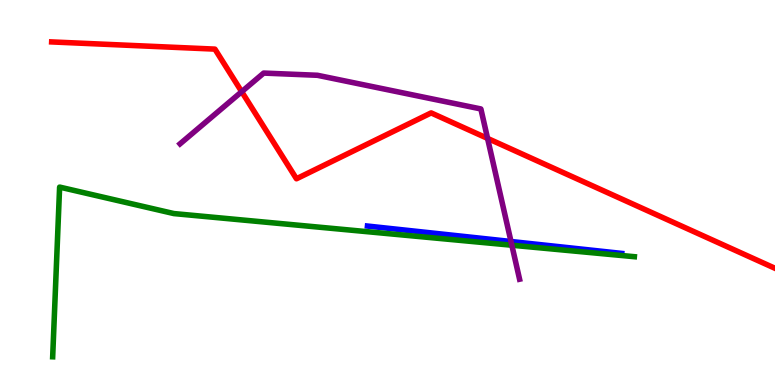[{'lines': ['blue', 'red'], 'intersections': []}, {'lines': ['green', 'red'], 'intersections': []}, {'lines': ['purple', 'red'], 'intersections': [{'x': 3.12, 'y': 7.62}, {'x': 6.29, 'y': 6.4}]}, {'lines': ['blue', 'green'], 'intersections': []}, {'lines': ['blue', 'purple'], 'intersections': [{'x': 6.59, 'y': 3.73}]}, {'lines': ['green', 'purple'], 'intersections': [{'x': 6.6, 'y': 3.63}]}]